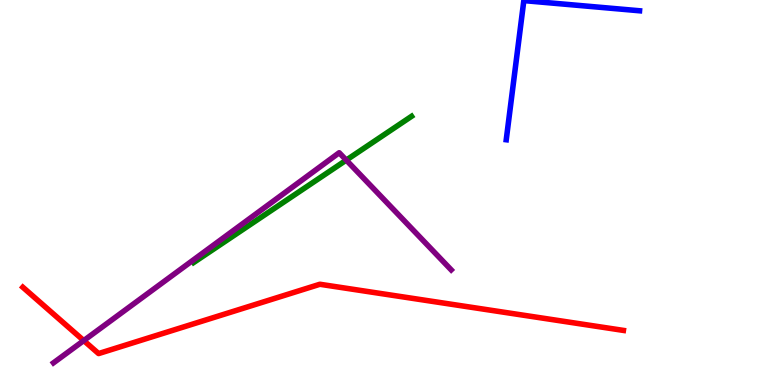[{'lines': ['blue', 'red'], 'intersections': []}, {'lines': ['green', 'red'], 'intersections': []}, {'lines': ['purple', 'red'], 'intersections': [{'x': 1.08, 'y': 1.15}]}, {'lines': ['blue', 'green'], 'intersections': []}, {'lines': ['blue', 'purple'], 'intersections': []}, {'lines': ['green', 'purple'], 'intersections': [{'x': 4.47, 'y': 5.84}]}]